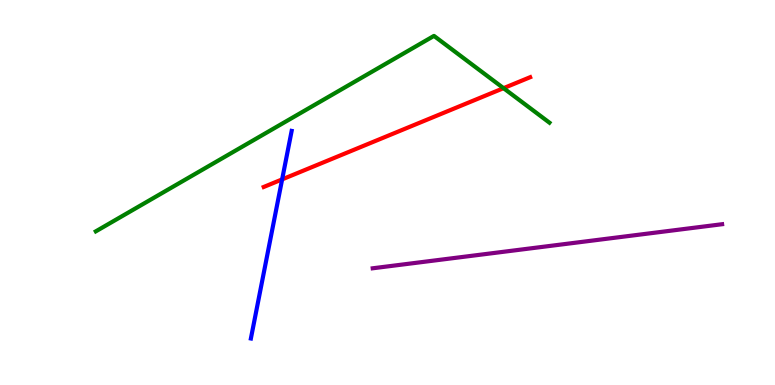[{'lines': ['blue', 'red'], 'intersections': [{'x': 3.64, 'y': 5.34}]}, {'lines': ['green', 'red'], 'intersections': [{'x': 6.5, 'y': 7.71}]}, {'lines': ['purple', 'red'], 'intersections': []}, {'lines': ['blue', 'green'], 'intersections': []}, {'lines': ['blue', 'purple'], 'intersections': []}, {'lines': ['green', 'purple'], 'intersections': []}]